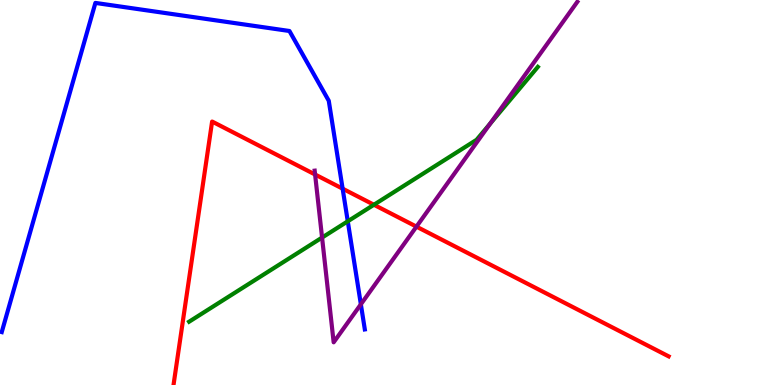[{'lines': ['blue', 'red'], 'intersections': [{'x': 4.42, 'y': 5.1}]}, {'lines': ['green', 'red'], 'intersections': [{'x': 4.82, 'y': 4.68}]}, {'lines': ['purple', 'red'], 'intersections': [{'x': 4.07, 'y': 5.47}, {'x': 5.37, 'y': 4.11}]}, {'lines': ['blue', 'green'], 'intersections': [{'x': 4.49, 'y': 4.25}]}, {'lines': ['blue', 'purple'], 'intersections': [{'x': 4.66, 'y': 2.1}]}, {'lines': ['green', 'purple'], 'intersections': [{'x': 4.16, 'y': 3.83}, {'x': 6.32, 'y': 6.79}]}]